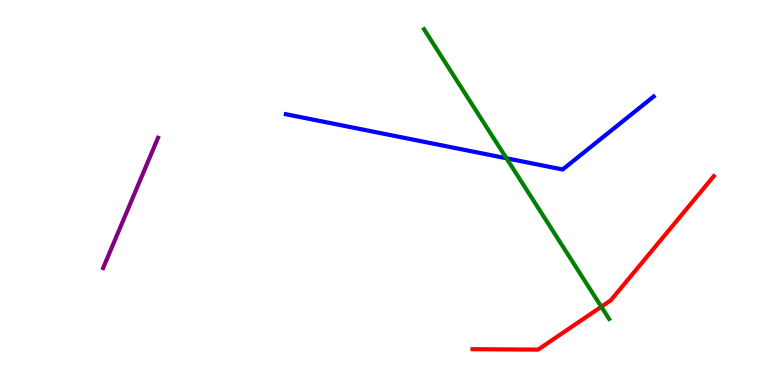[{'lines': ['blue', 'red'], 'intersections': []}, {'lines': ['green', 'red'], 'intersections': [{'x': 7.76, 'y': 2.03}]}, {'lines': ['purple', 'red'], 'intersections': []}, {'lines': ['blue', 'green'], 'intersections': [{'x': 6.54, 'y': 5.89}]}, {'lines': ['blue', 'purple'], 'intersections': []}, {'lines': ['green', 'purple'], 'intersections': []}]